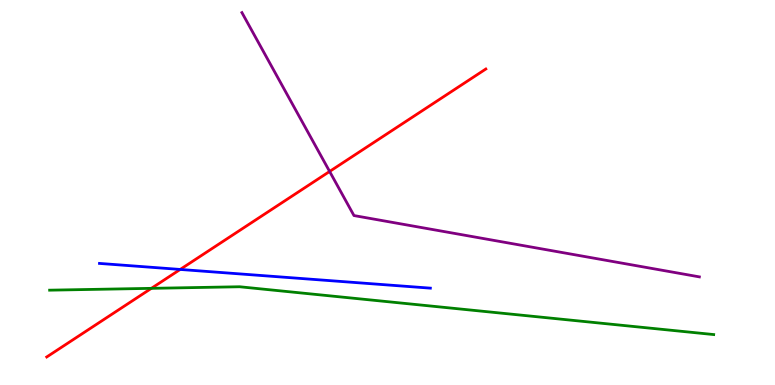[{'lines': ['blue', 'red'], 'intersections': [{'x': 2.33, 'y': 3.0}]}, {'lines': ['green', 'red'], 'intersections': [{'x': 1.95, 'y': 2.51}]}, {'lines': ['purple', 'red'], 'intersections': [{'x': 4.25, 'y': 5.55}]}, {'lines': ['blue', 'green'], 'intersections': []}, {'lines': ['blue', 'purple'], 'intersections': []}, {'lines': ['green', 'purple'], 'intersections': []}]